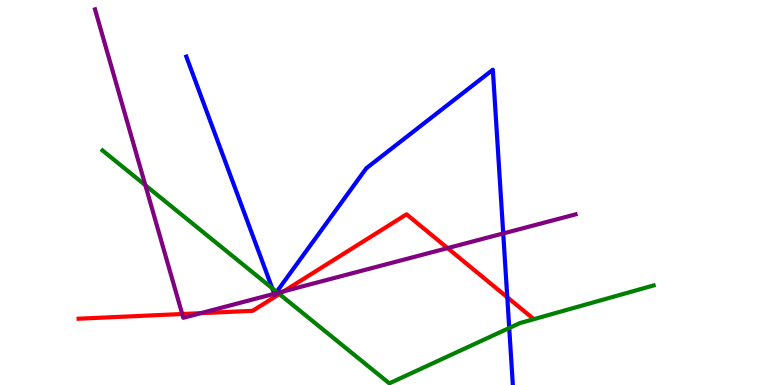[{'lines': ['blue', 'red'], 'intersections': [{'x': 6.55, 'y': 2.28}]}, {'lines': ['green', 'red'], 'intersections': [{'x': 3.6, 'y': 2.36}]}, {'lines': ['purple', 'red'], 'intersections': [{'x': 2.35, 'y': 1.84}, {'x': 2.59, 'y': 1.87}, {'x': 3.66, 'y': 2.43}, {'x': 5.78, 'y': 3.56}]}, {'lines': ['blue', 'green'], 'intersections': [{'x': 3.51, 'y': 2.51}, {'x': 3.57, 'y': 2.42}, {'x': 6.57, 'y': 1.48}]}, {'lines': ['blue', 'purple'], 'intersections': [{'x': 3.54, 'y': 2.37}, {'x': 3.55, 'y': 2.38}, {'x': 6.49, 'y': 3.94}]}, {'lines': ['green', 'purple'], 'intersections': [{'x': 1.88, 'y': 5.19}, {'x': 3.59, 'y': 2.39}]}]